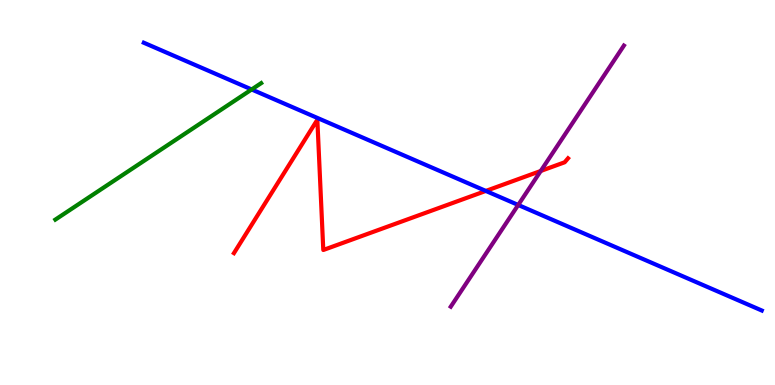[{'lines': ['blue', 'red'], 'intersections': [{'x': 6.27, 'y': 5.04}]}, {'lines': ['green', 'red'], 'intersections': []}, {'lines': ['purple', 'red'], 'intersections': [{'x': 6.98, 'y': 5.56}]}, {'lines': ['blue', 'green'], 'intersections': [{'x': 3.25, 'y': 7.68}]}, {'lines': ['blue', 'purple'], 'intersections': [{'x': 6.69, 'y': 4.68}]}, {'lines': ['green', 'purple'], 'intersections': []}]